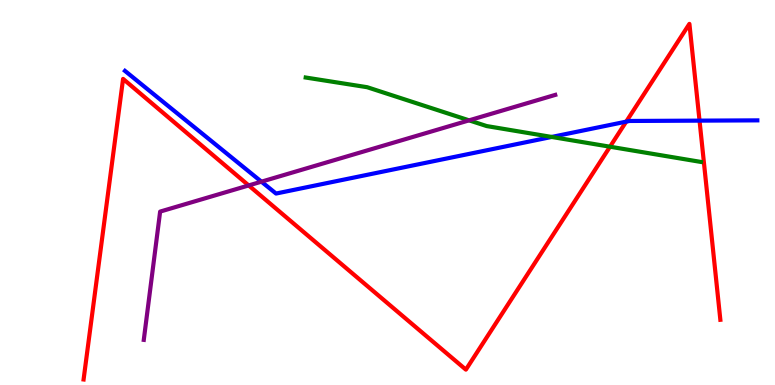[{'lines': ['blue', 'red'], 'intersections': [{'x': 8.08, 'y': 6.84}, {'x': 9.03, 'y': 6.87}]}, {'lines': ['green', 'red'], 'intersections': [{'x': 7.87, 'y': 6.19}]}, {'lines': ['purple', 'red'], 'intersections': [{'x': 3.21, 'y': 5.18}]}, {'lines': ['blue', 'green'], 'intersections': [{'x': 7.12, 'y': 6.44}]}, {'lines': ['blue', 'purple'], 'intersections': [{'x': 3.37, 'y': 5.28}]}, {'lines': ['green', 'purple'], 'intersections': [{'x': 6.05, 'y': 6.87}]}]